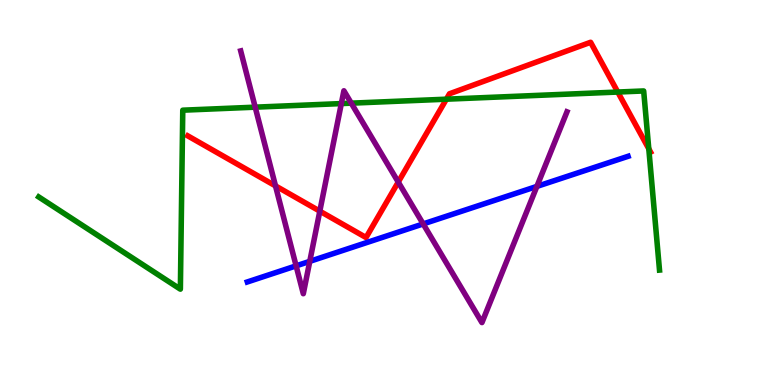[{'lines': ['blue', 'red'], 'intersections': []}, {'lines': ['green', 'red'], 'intersections': [{'x': 5.76, 'y': 7.42}, {'x': 7.97, 'y': 7.61}, {'x': 8.37, 'y': 6.13}]}, {'lines': ['purple', 'red'], 'intersections': [{'x': 3.55, 'y': 5.17}, {'x': 4.13, 'y': 4.52}, {'x': 5.14, 'y': 5.27}]}, {'lines': ['blue', 'green'], 'intersections': []}, {'lines': ['blue', 'purple'], 'intersections': [{'x': 3.82, 'y': 3.09}, {'x': 4.0, 'y': 3.21}, {'x': 5.46, 'y': 4.18}, {'x': 6.93, 'y': 5.16}]}, {'lines': ['green', 'purple'], 'intersections': [{'x': 3.29, 'y': 7.22}, {'x': 4.4, 'y': 7.31}, {'x': 4.53, 'y': 7.32}]}]